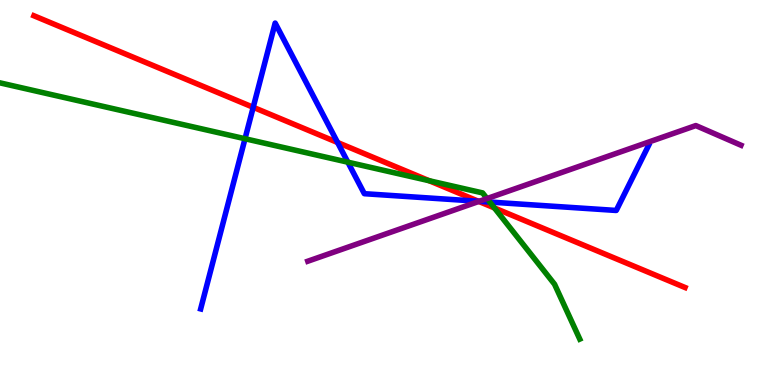[{'lines': ['blue', 'red'], 'intersections': [{'x': 3.27, 'y': 7.21}, {'x': 4.36, 'y': 6.3}, {'x': 6.17, 'y': 4.77}]}, {'lines': ['green', 'red'], 'intersections': [{'x': 5.54, 'y': 5.31}, {'x': 6.38, 'y': 4.6}]}, {'lines': ['purple', 'red'], 'intersections': [{'x': 6.18, 'y': 4.77}]}, {'lines': ['blue', 'green'], 'intersections': [{'x': 3.16, 'y': 6.4}, {'x': 4.49, 'y': 5.79}, {'x': 6.32, 'y': 4.75}]}, {'lines': ['blue', 'purple'], 'intersections': [{'x': 6.18, 'y': 4.77}]}, {'lines': ['green', 'purple'], 'intersections': [{'x': 6.28, 'y': 4.84}]}]